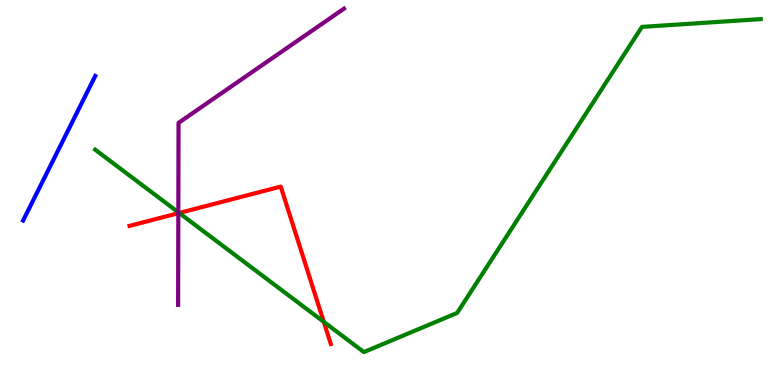[{'lines': ['blue', 'red'], 'intersections': []}, {'lines': ['green', 'red'], 'intersections': [{'x': 2.31, 'y': 4.47}, {'x': 4.18, 'y': 1.64}]}, {'lines': ['purple', 'red'], 'intersections': [{'x': 2.3, 'y': 4.46}]}, {'lines': ['blue', 'green'], 'intersections': []}, {'lines': ['blue', 'purple'], 'intersections': []}, {'lines': ['green', 'purple'], 'intersections': [{'x': 2.3, 'y': 4.49}]}]